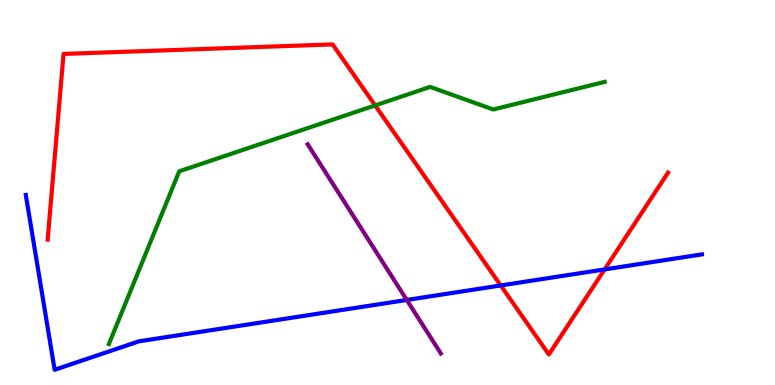[{'lines': ['blue', 'red'], 'intersections': [{'x': 6.46, 'y': 2.59}, {'x': 7.8, 'y': 3.0}]}, {'lines': ['green', 'red'], 'intersections': [{'x': 4.84, 'y': 7.26}]}, {'lines': ['purple', 'red'], 'intersections': []}, {'lines': ['blue', 'green'], 'intersections': []}, {'lines': ['blue', 'purple'], 'intersections': [{'x': 5.25, 'y': 2.21}]}, {'lines': ['green', 'purple'], 'intersections': []}]